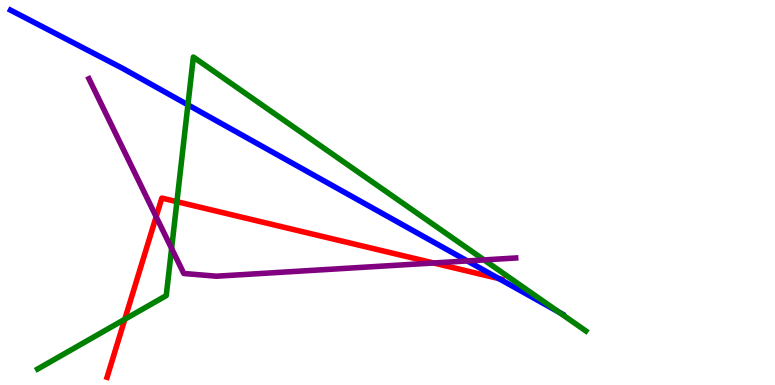[{'lines': ['blue', 'red'], 'intersections': [{'x': 6.44, 'y': 2.76}]}, {'lines': ['green', 'red'], 'intersections': [{'x': 1.61, 'y': 1.71}, {'x': 2.28, 'y': 4.76}]}, {'lines': ['purple', 'red'], 'intersections': [{'x': 2.01, 'y': 4.37}, {'x': 5.59, 'y': 3.17}]}, {'lines': ['blue', 'green'], 'intersections': [{'x': 2.42, 'y': 7.28}, {'x': 7.21, 'y': 1.9}]}, {'lines': ['blue', 'purple'], 'intersections': [{'x': 6.03, 'y': 3.22}]}, {'lines': ['green', 'purple'], 'intersections': [{'x': 2.21, 'y': 3.55}, {'x': 6.25, 'y': 3.25}]}]